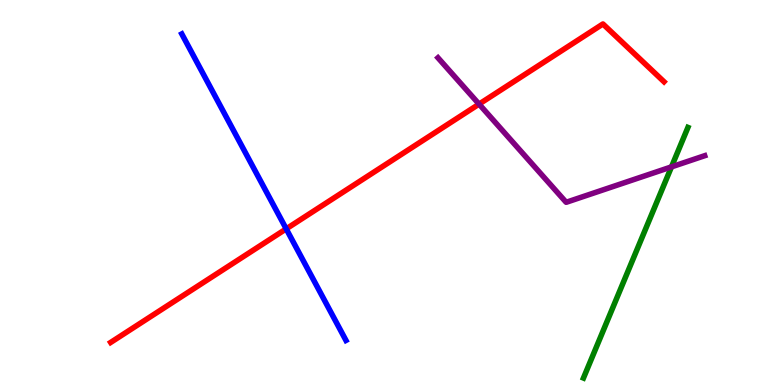[{'lines': ['blue', 'red'], 'intersections': [{'x': 3.69, 'y': 4.06}]}, {'lines': ['green', 'red'], 'intersections': []}, {'lines': ['purple', 'red'], 'intersections': [{'x': 6.18, 'y': 7.3}]}, {'lines': ['blue', 'green'], 'intersections': []}, {'lines': ['blue', 'purple'], 'intersections': []}, {'lines': ['green', 'purple'], 'intersections': [{'x': 8.66, 'y': 5.67}]}]